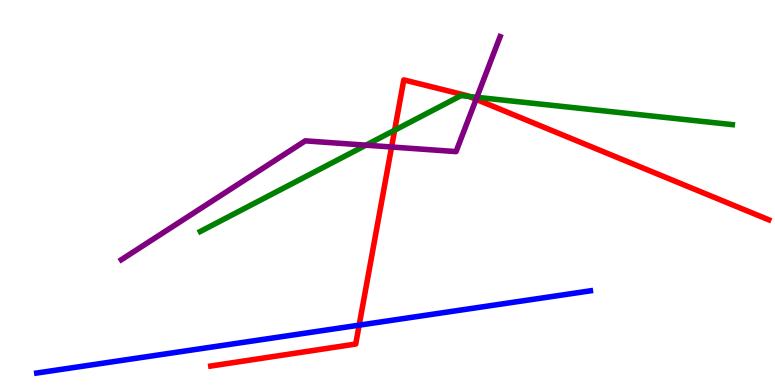[{'lines': ['blue', 'red'], 'intersections': [{'x': 4.63, 'y': 1.55}]}, {'lines': ['green', 'red'], 'intersections': [{'x': 5.09, 'y': 6.62}, {'x': 6.05, 'y': 7.49}]}, {'lines': ['purple', 'red'], 'intersections': [{'x': 5.05, 'y': 6.18}, {'x': 6.14, 'y': 7.42}]}, {'lines': ['blue', 'green'], 'intersections': []}, {'lines': ['blue', 'purple'], 'intersections': []}, {'lines': ['green', 'purple'], 'intersections': [{'x': 4.72, 'y': 6.23}, {'x': 6.15, 'y': 7.47}]}]